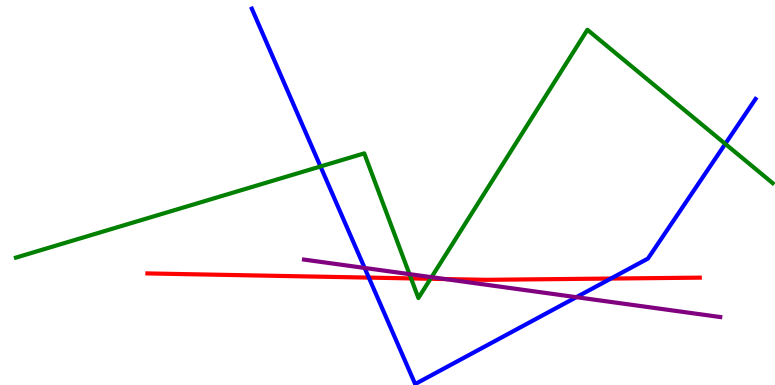[{'lines': ['blue', 'red'], 'intersections': [{'x': 4.76, 'y': 2.79}, {'x': 7.88, 'y': 2.76}]}, {'lines': ['green', 'red'], 'intersections': [{'x': 5.3, 'y': 2.77}, {'x': 5.56, 'y': 2.76}]}, {'lines': ['purple', 'red'], 'intersections': [{'x': 5.74, 'y': 2.75}]}, {'lines': ['blue', 'green'], 'intersections': [{'x': 4.14, 'y': 5.68}, {'x': 9.36, 'y': 6.26}]}, {'lines': ['blue', 'purple'], 'intersections': [{'x': 4.71, 'y': 3.04}, {'x': 7.44, 'y': 2.28}]}, {'lines': ['green', 'purple'], 'intersections': [{'x': 5.28, 'y': 2.88}, {'x': 5.57, 'y': 2.8}]}]